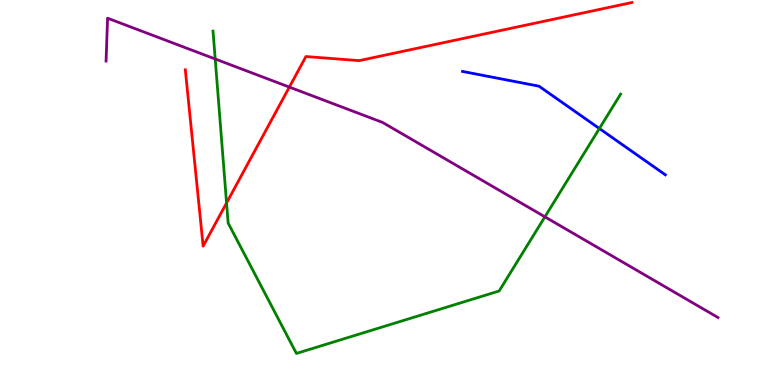[{'lines': ['blue', 'red'], 'intersections': []}, {'lines': ['green', 'red'], 'intersections': [{'x': 2.92, 'y': 4.73}]}, {'lines': ['purple', 'red'], 'intersections': [{'x': 3.73, 'y': 7.74}]}, {'lines': ['blue', 'green'], 'intersections': [{'x': 7.73, 'y': 6.66}]}, {'lines': ['blue', 'purple'], 'intersections': []}, {'lines': ['green', 'purple'], 'intersections': [{'x': 2.78, 'y': 8.47}, {'x': 7.03, 'y': 4.37}]}]